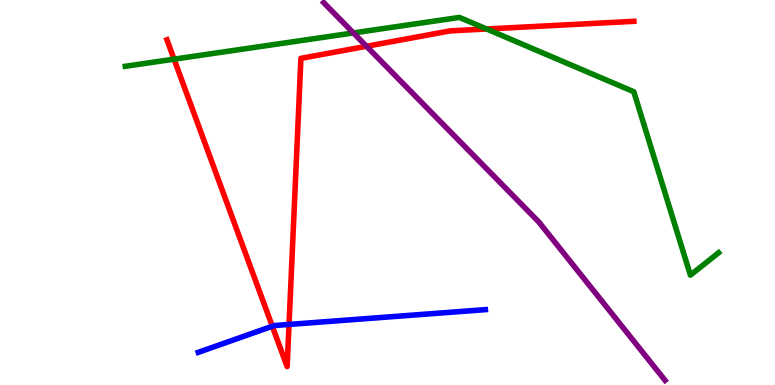[{'lines': ['blue', 'red'], 'intersections': [{'x': 3.51, 'y': 1.53}, {'x': 3.73, 'y': 1.57}]}, {'lines': ['green', 'red'], 'intersections': [{'x': 2.25, 'y': 8.46}, {'x': 6.28, 'y': 9.25}]}, {'lines': ['purple', 'red'], 'intersections': [{'x': 4.73, 'y': 8.8}]}, {'lines': ['blue', 'green'], 'intersections': []}, {'lines': ['blue', 'purple'], 'intersections': []}, {'lines': ['green', 'purple'], 'intersections': [{'x': 4.56, 'y': 9.14}]}]